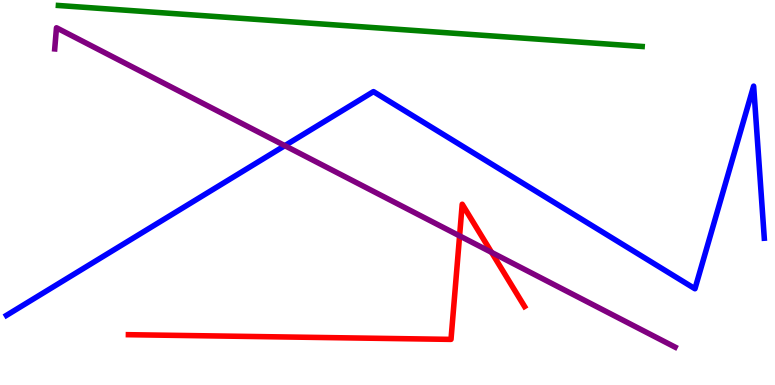[{'lines': ['blue', 'red'], 'intersections': []}, {'lines': ['green', 'red'], 'intersections': []}, {'lines': ['purple', 'red'], 'intersections': [{'x': 5.93, 'y': 3.87}, {'x': 6.34, 'y': 3.44}]}, {'lines': ['blue', 'green'], 'intersections': []}, {'lines': ['blue', 'purple'], 'intersections': [{'x': 3.68, 'y': 6.22}]}, {'lines': ['green', 'purple'], 'intersections': []}]